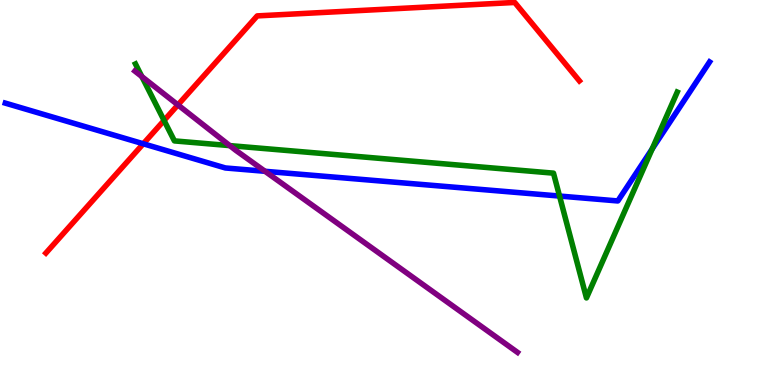[{'lines': ['blue', 'red'], 'intersections': [{'x': 1.85, 'y': 6.27}]}, {'lines': ['green', 'red'], 'intersections': [{'x': 2.12, 'y': 6.87}]}, {'lines': ['purple', 'red'], 'intersections': [{'x': 2.3, 'y': 7.28}]}, {'lines': ['blue', 'green'], 'intersections': [{'x': 7.22, 'y': 4.91}, {'x': 8.42, 'y': 6.13}]}, {'lines': ['blue', 'purple'], 'intersections': [{'x': 3.42, 'y': 5.55}]}, {'lines': ['green', 'purple'], 'intersections': [{'x': 1.83, 'y': 8.01}, {'x': 2.96, 'y': 6.22}]}]